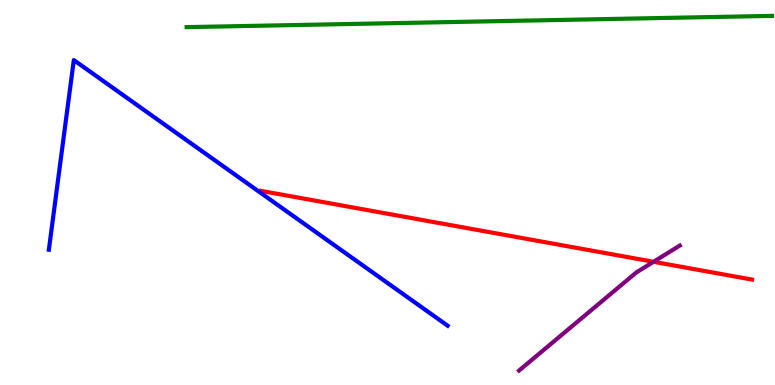[{'lines': ['blue', 'red'], 'intersections': []}, {'lines': ['green', 'red'], 'intersections': []}, {'lines': ['purple', 'red'], 'intersections': [{'x': 8.43, 'y': 3.2}]}, {'lines': ['blue', 'green'], 'intersections': []}, {'lines': ['blue', 'purple'], 'intersections': []}, {'lines': ['green', 'purple'], 'intersections': []}]